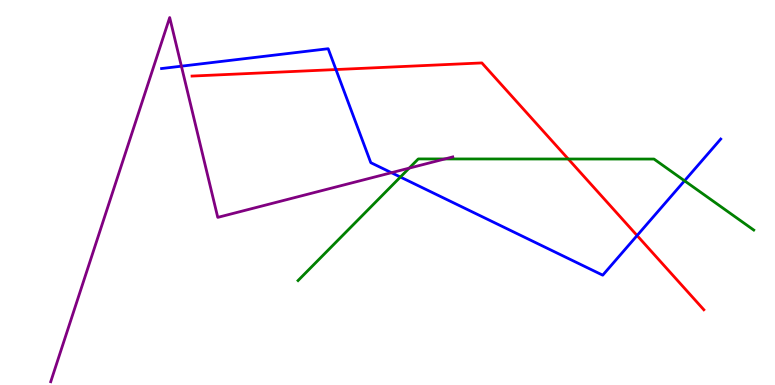[{'lines': ['blue', 'red'], 'intersections': [{'x': 4.33, 'y': 8.19}, {'x': 8.22, 'y': 3.88}]}, {'lines': ['green', 'red'], 'intersections': [{'x': 7.33, 'y': 5.87}]}, {'lines': ['purple', 'red'], 'intersections': []}, {'lines': ['blue', 'green'], 'intersections': [{'x': 5.17, 'y': 5.4}, {'x': 8.83, 'y': 5.3}]}, {'lines': ['blue', 'purple'], 'intersections': [{'x': 2.34, 'y': 8.28}, {'x': 5.05, 'y': 5.51}]}, {'lines': ['green', 'purple'], 'intersections': [{'x': 5.28, 'y': 5.63}, {'x': 5.74, 'y': 5.87}]}]